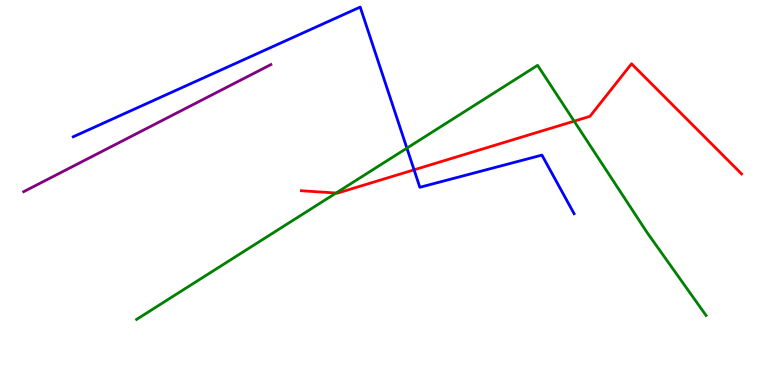[{'lines': ['blue', 'red'], 'intersections': [{'x': 5.34, 'y': 5.59}]}, {'lines': ['green', 'red'], 'intersections': [{'x': 4.34, 'y': 4.99}, {'x': 7.41, 'y': 6.85}]}, {'lines': ['purple', 'red'], 'intersections': []}, {'lines': ['blue', 'green'], 'intersections': [{'x': 5.25, 'y': 6.15}]}, {'lines': ['blue', 'purple'], 'intersections': []}, {'lines': ['green', 'purple'], 'intersections': []}]